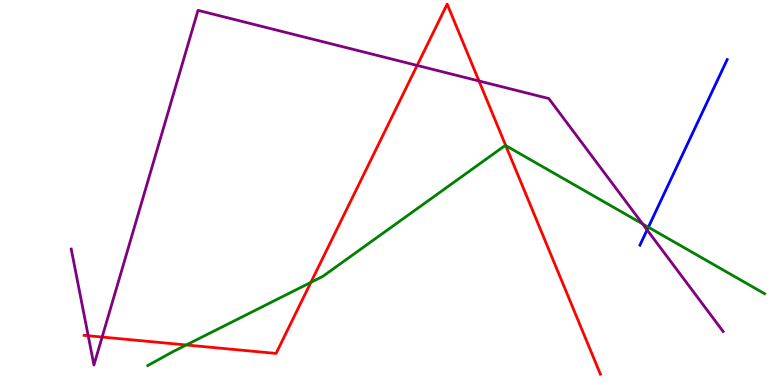[{'lines': ['blue', 'red'], 'intersections': []}, {'lines': ['green', 'red'], 'intersections': [{'x': 2.4, 'y': 1.04}, {'x': 4.01, 'y': 2.67}, {'x': 6.53, 'y': 6.22}]}, {'lines': ['purple', 'red'], 'intersections': [{'x': 1.14, 'y': 1.28}, {'x': 1.32, 'y': 1.25}, {'x': 5.38, 'y': 8.3}, {'x': 6.18, 'y': 7.9}]}, {'lines': ['blue', 'green'], 'intersections': [{'x': 8.37, 'y': 4.1}]}, {'lines': ['blue', 'purple'], 'intersections': [{'x': 8.35, 'y': 4.03}]}, {'lines': ['green', 'purple'], 'intersections': [{'x': 8.29, 'y': 4.18}]}]